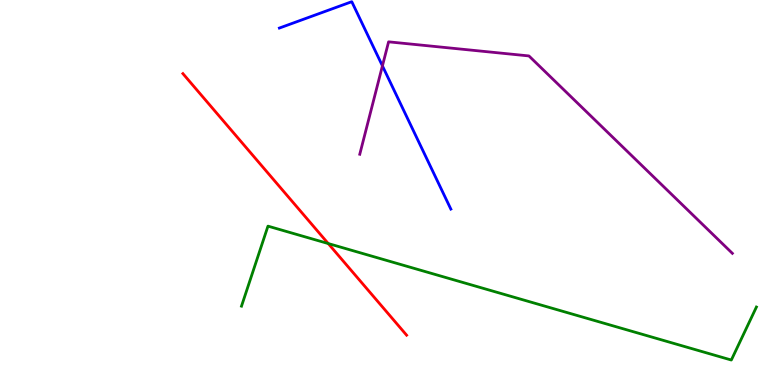[{'lines': ['blue', 'red'], 'intersections': []}, {'lines': ['green', 'red'], 'intersections': [{'x': 4.24, 'y': 3.67}]}, {'lines': ['purple', 'red'], 'intersections': []}, {'lines': ['blue', 'green'], 'intersections': []}, {'lines': ['blue', 'purple'], 'intersections': [{'x': 4.93, 'y': 8.29}]}, {'lines': ['green', 'purple'], 'intersections': []}]